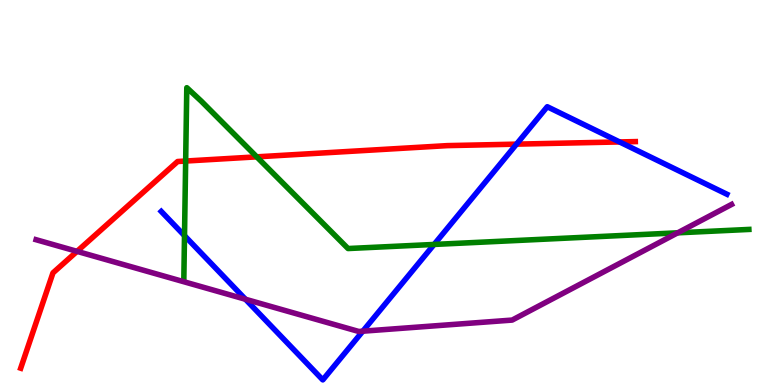[{'lines': ['blue', 'red'], 'intersections': [{'x': 6.66, 'y': 6.26}, {'x': 7.99, 'y': 6.31}]}, {'lines': ['green', 'red'], 'intersections': [{'x': 2.4, 'y': 5.82}, {'x': 3.31, 'y': 5.93}]}, {'lines': ['purple', 'red'], 'intersections': [{'x': 0.994, 'y': 3.47}]}, {'lines': ['blue', 'green'], 'intersections': [{'x': 2.38, 'y': 3.88}, {'x': 5.6, 'y': 3.65}]}, {'lines': ['blue', 'purple'], 'intersections': [{'x': 3.17, 'y': 2.23}, {'x': 4.68, 'y': 1.4}]}, {'lines': ['green', 'purple'], 'intersections': [{'x': 8.74, 'y': 3.95}]}]